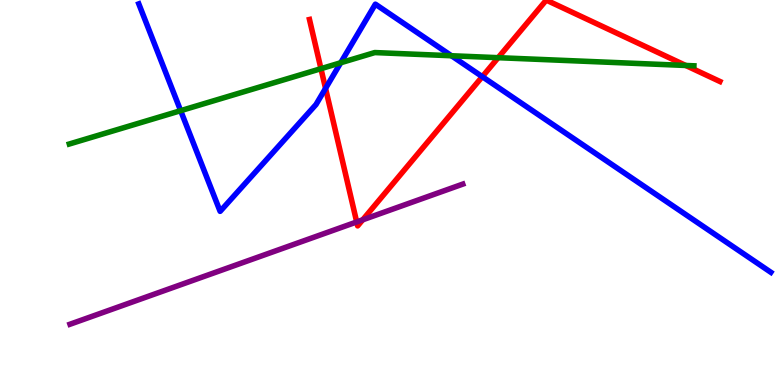[{'lines': ['blue', 'red'], 'intersections': [{'x': 4.2, 'y': 7.7}, {'x': 6.22, 'y': 8.01}]}, {'lines': ['green', 'red'], 'intersections': [{'x': 4.14, 'y': 8.22}, {'x': 6.43, 'y': 8.5}, {'x': 8.85, 'y': 8.3}]}, {'lines': ['purple', 'red'], 'intersections': [{'x': 4.6, 'y': 4.23}, {'x': 4.68, 'y': 4.29}]}, {'lines': ['blue', 'green'], 'intersections': [{'x': 2.33, 'y': 7.13}, {'x': 4.4, 'y': 8.37}, {'x': 5.83, 'y': 8.55}]}, {'lines': ['blue', 'purple'], 'intersections': []}, {'lines': ['green', 'purple'], 'intersections': []}]